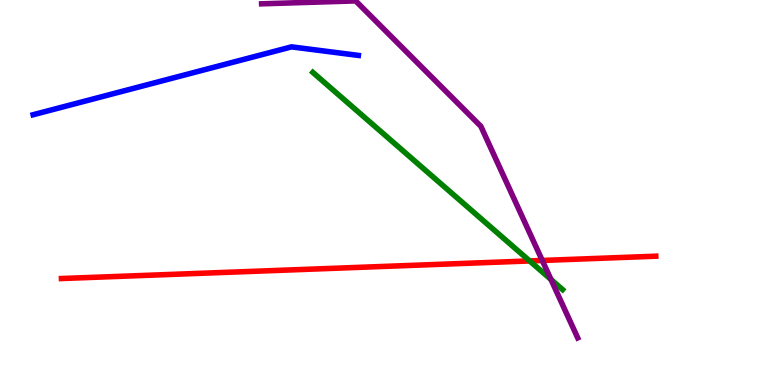[{'lines': ['blue', 'red'], 'intersections': []}, {'lines': ['green', 'red'], 'intersections': [{'x': 6.83, 'y': 3.22}]}, {'lines': ['purple', 'red'], 'intersections': [{'x': 7.0, 'y': 3.23}]}, {'lines': ['blue', 'green'], 'intersections': []}, {'lines': ['blue', 'purple'], 'intersections': []}, {'lines': ['green', 'purple'], 'intersections': [{'x': 7.11, 'y': 2.74}]}]